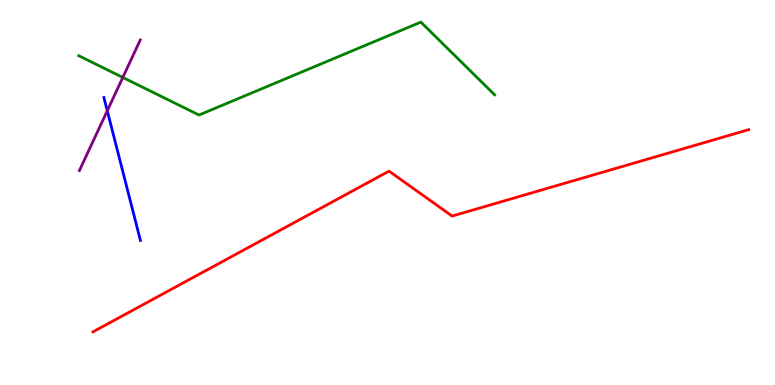[{'lines': ['blue', 'red'], 'intersections': []}, {'lines': ['green', 'red'], 'intersections': []}, {'lines': ['purple', 'red'], 'intersections': []}, {'lines': ['blue', 'green'], 'intersections': []}, {'lines': ['blue', 'purple'], 'intersections': [{'x': 1.38, 'y': 7.12}]}, {'lines': ['green', 'purple'], 'intersections': [{'x': 1.58, 'y': 7.99}]}]